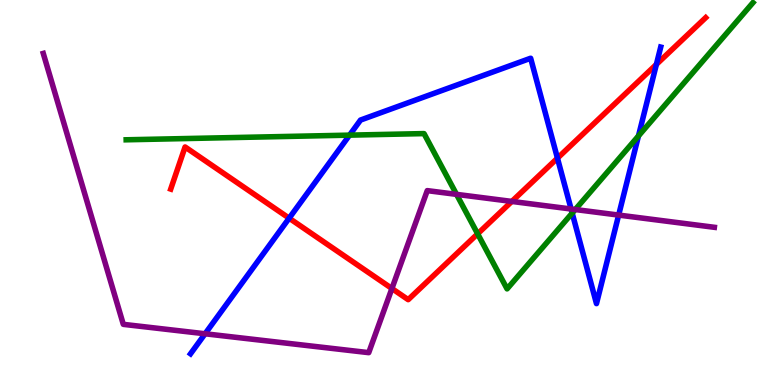[{'lines': ['blue', 'red'], 'intersections': [{'x': 3.73, 'y': 4.33}, {'x': 7.19, 'y': 5.89}, {'x': 8.47, 'y': 8.33}]}, {'lines': ['green', 'red'], 'intersections': [{'x': 6.16, 'y': 3.93}]}, {'lines': ['purple', 'red'], 'intersections': [{'x': 5.06, 'y': 2.51}, {'x': 6.6, 'y': 4.77}]}, {'lines': ['blue', 'green'], 'intersections': [{'x': 4.51, 'y': 6.49}, {'x': 7.38, 'y': 4.47}, {'x': 8.24, 'y': 6.47}]}, {'lines': ['blue', 'purple'], 'intersections': [{'x': 2.65, 'y': 1.33}, {'x': 7.37, 'y': 4.57}, {'x': 7.98, 'y': 4.41}]}, {'lines': ['green', 'purple'], 'intersections': [{'x': 5.89, 'y': 4.95}, {'x': 7.42, 'y': 4.56}]}]